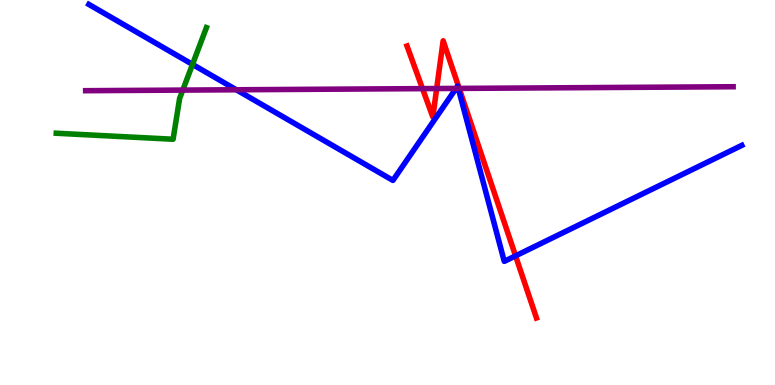[{'lines': ['blue', 'red'], 'intersections': [{'x': 6.65, 'y': 3.35}]}, {'lines': ['green', 'red'], 'intersections': []}, {'lines': ['purple', 'red'], 'intersections': [{'x': 5.45, 'y': 7.7}, {'x': 5.63, 'y': 7.7}, {'x': 5.92, 'y': 7.7}]}, {'lines': ['blue', 'green'], 'intersections': [{'x': 2.48, 'y': 8.33}]}, {'lines': ['blue', 'purple'], 'intersections': [{'x': 3.05, 'y': 7.67}, {'x': 5.88, 'y': 7.7}, {'x': 5.91, 'y': 7.7}]}, {'lines': ['green', 'purple'], 'intersections': [{'x': 2.36, 'y': 7.66}]}]